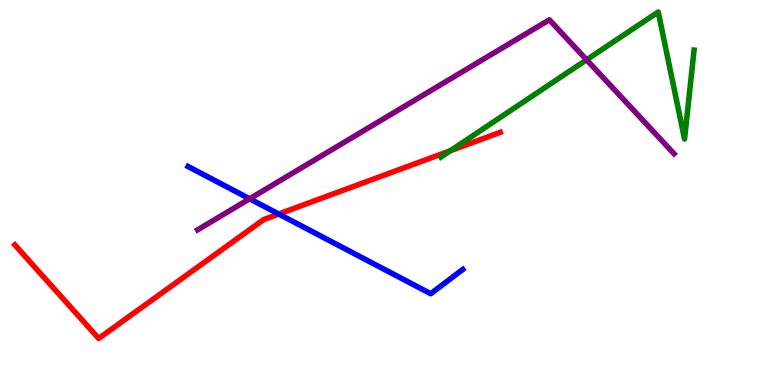[{'lines': ['blue', 'red'], 'intersections': [{'x': 3.6, 'y': 4.44}]}, {'lines': ['green', 'red'], 'intersections': [{'x': 5.81, 'y': 6.09}]}, {'lines': ['purple', 'red'], 'intersections': []}, {'lines': ['blue', 'green'], 'intersections': []}, {'lines': ['blue', 'purple'], 'intersections': [{'x': 3.22, 'y': 4.84}]}, {'lines': ['green', 'purple'], 'intersections': [{'x': 7.57, 'y': 8.45}]}]